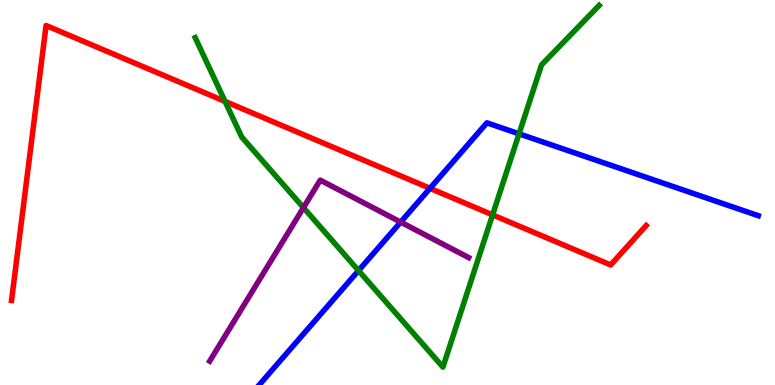[{'lines': ['blue', 'red'], 'intersections': [{'x': 5.55, 'y': 5.11}]}, {'lines': ['green', 'red'], 'intersections': [{'x': 2.9, 'y': 7.37}, {'x': 6.36, 'y': 4.42}]}, {'lines': ['purple', 'red'], 'intersections': []}, {'lines': ['blue', 'green'], 'intersections': [{'x': 4.63, 'y': 2.97}, {'x': 6.7, 'y': 6.52}]}, {'lines': ['blue', 'purple'], 'intersections': [{'x': 5.17, 'y': 4.23}]}, {'lines': ['green', 'purple'], 'intersections': [{'x': 3.92, 'y': 4.61}]}]